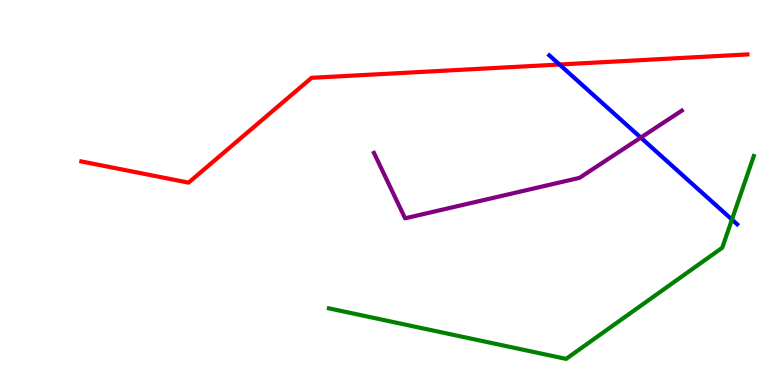[{'lines': ['blue', 'red'], 'intersections': [{'x': 7.22, 'y': 8.32}]}, {'lines': ['green', 'red'], 'intersections': []}, {'lines': ['purple', 'red'], 'intersections': []}, {'lines': ['blue', 'green'], 'intersections': [{'x': 9.44, 'y': 4.3}]}, {'lines': ['blue', 'purple'], 'intersections': [{'x': 8.27, 'y': 6.43}]}, {'lines': ['green', 'purple'], 'intersections': []}]